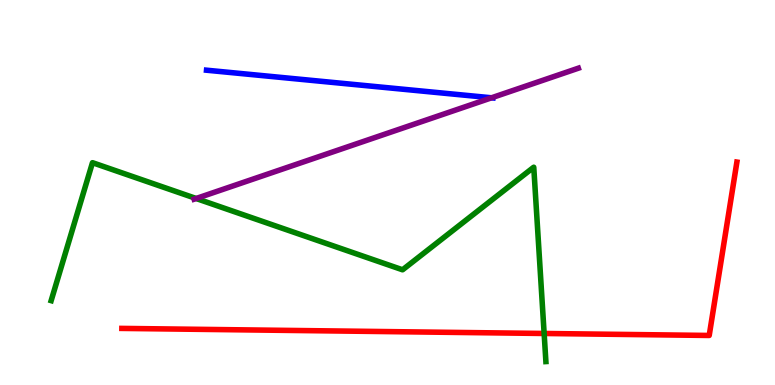[{'lines': ['blue', 'red'], 'intersections': []}, {'lines': ['green', 'red'], 'intersections': [{'x': 7.02, 'y': 1.34}]}, {'lines': ['purple', 'red'], 'intersections': []}, {'lines': ['blue', 'green'], 'intersections': []}, {'lines': ['blue', 'purple'], 'intersections': [{'x': 6.34, 'y': 7.46}]}, {'lines': ['green', 'purple'], 'intersections': [{'x': 2.53, 'y': 4.84}]}]